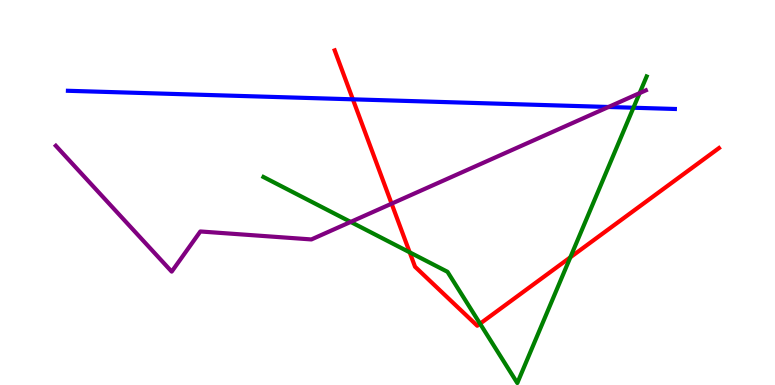[{'lines': ['blue', 'red'], 'intersections': [{'x': 4.55, 'y': 7.42}]}, {'lines': ['green', 'red'], 'intersections': [{'x': 5.29, 'y': 3.45}, {'x': 6.19, 'y': 1.59}, {'x': 7.36, 'y': 3.32}]}, {'lines': ['purple', 'red'], 'intersections': [{'x': 5.05, 'y': 4.71}]}, {'lines': ['blue', 'green'], 'intersections': [{'x': 8.17, 'y': 7.2}]}, {'lines': ['blue', 'purple'], 'intersections': [{'x': 7.85, 'y': 7.22}]}, {'lines': ['green', 'purple'], 'intersections': [{'x': 4.52, 'y': 4.24}, {'x': 8.25, 'y': 7.58}]}]